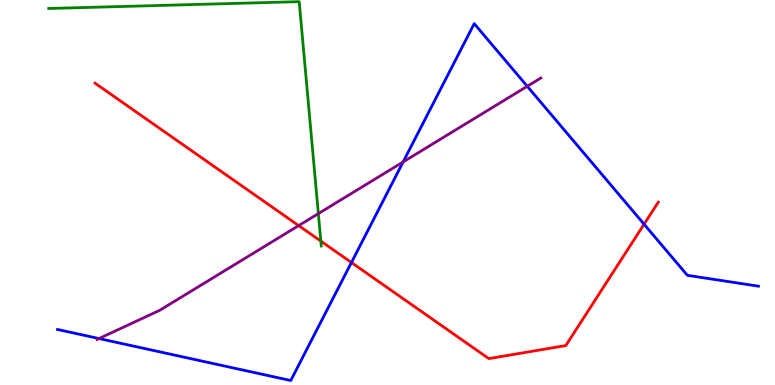[{'lines': ['blue', 'red'], 'intersections': [{'x': 4.53, 'y': 3.18}, {'x': 8.31, 'y': 4.18}]}, {'lines': ['green', 'red'], 'intersections': [{'x': 4.14, 'y': 3.74}]}, {'lines': ['purple', 'red'], 'intersections': [{'x': 3.85, 'y': 4.14}]}, {'lines': ['blue', 'green'], 'intersections': []}, {'lines': ['blue', 'purple'], 'intersections': [{'x': 1.28, 'y': 1.21}, {'x': 5.2, 'y': 5.79}, {'x': 6.8, 'y': 7.76}]}, {'lines': ['green', 'purple'], 'intersections': [{'x': 4.11, 'y': 4.45}]}]